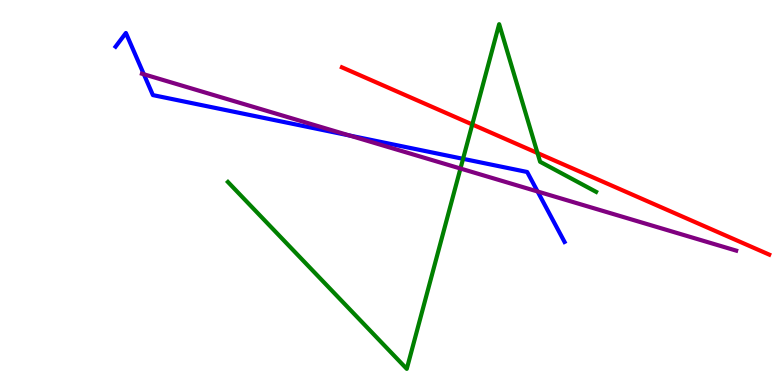[{'lines': ['blue', 'red'], 'intersections': []}, {'lines': ['green', 'red'], 'intersections': [{'x': 6.09, 'y': 6.77}, {'x': 6.94, 'y': 6.02}]}, {'lines': ['purple', 'red'], 'intersections': []}, {'lines': ['blue', 'green'], 'intersections': [{'x': 5.97, 'y': 5.87}]}, {'lines': ['blue', 'purple'], 'intersections': [{'x': 1.86, 'y': 8.07}, {'x': 4.51, 'y': 6.48}, {'x': 6.94, 'y': 5.03}]}, {'lines': ['green', 'purple'], 'intersections': [{'x': 5.94, 'y': 5.62}]}]